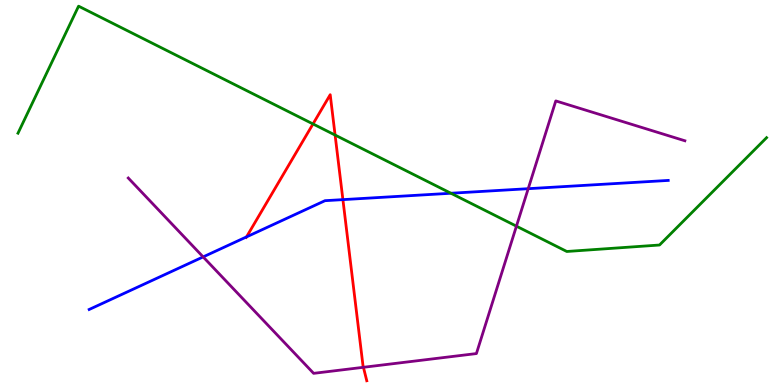[{'lines': ['blue', 'red'], 'intersections': [{'x': 3.18, 'y': 3.85}, {'x': 4.42, 'y': 4.81}]}, {'lines': ['green', 'red'], 'intersections': [{'x': 4.04, 'y': 6.78}, {'x': 4.32, 'y': 6.49}]}, {'lines': ['purple', 'red'], 'intersections': [{'x': 4.69, 'y': 0.46}]}, {'lines': ['blue', 'green'], 'intersections': [{'x': 5.82, 'y': 4.98}]}, {'lines': ['blue', 'purple'], 'intersections': [{'x': 2.62, 'y': 3.33}, {'x': 6.82, 'y': 5.1}]}, {'lines': ['green', 'purple'], 'intersections': [{'x': 6.66, 'y': 4.13}]}]